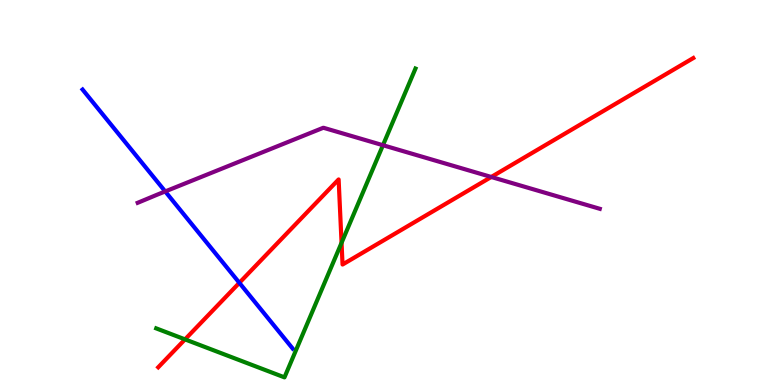[{'lines': ['blue', 'red'], 'intersections': [{'x': 3.09, 'y': 2.65}]}, {'lines': ['green', 'red'], 'intersections': [{'x': 2.39, 'y': 1.18}, {'x': 4.41, 'y': 3.69}]}, {'lines': ['purple', 'red'], 'intersections': [{'x': 6.34, 'y': 5.4}]}, {'lines': ['blue', 'green'], 'intersections': []}, {'lines': ['blue', 'purple'], 'intersections': [{'x': 2.13, 'y': 5.03}]}, {'lines': ['green', 'purple'], 'intersections': [{'x': 4.94, 'y': 6.23}]}]